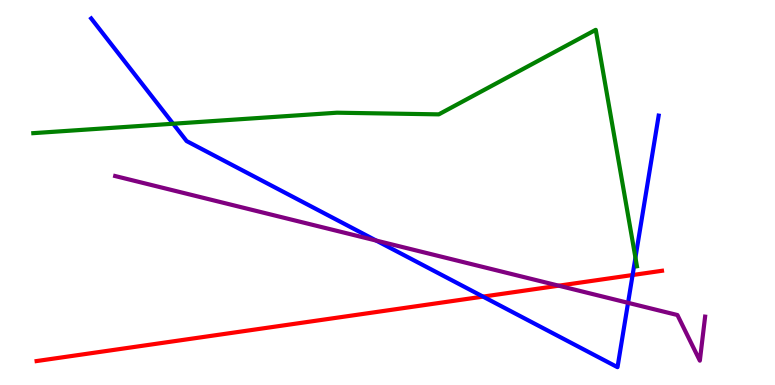[{'lines': ['blue', 'red'], 'intersections': [{'x': 6.23, 'y': 2.3}, {'x': 8.16, 'y': 2.86}]}, {'lines': ['green', 'red'], 'intersections': []}, {'lines': ['purple', 'red'], 'intersections': [{'x': 7.21, 'y': 2.58}]}, {'lines': ['blue', 'green'], 'intersections': [{'x': 2.23, 'y': 6.79}, {'x': 8.2, 'y': 3.31}]}, {'lines': ['blue', 'purple'], 'intersections': [{'x': 4.85, 'y': 3.75}, {'x': 8.1, 'y': 2.13}]}, {'lines': ['green', 'purple'], 'intersections': []}]